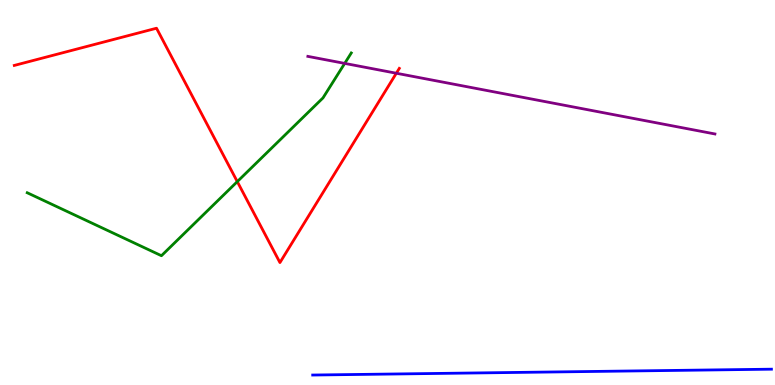[{'lines': ['blue', 'red'], 'intersections': []}, {'lines': ['green', 'red'], 'intersections': [{'x': 3.06, 'y': 5.28}]}, {'lines': ['purple', 'red'], 'intersections': [{'x': 5.11, 'y': 8.1}]}, {'lines': ['blue', 'green'], 'intersections': []}, {'lines': ['blue', 'purple'], 'intersections': []}, {'lines': ['green', 'purple'], 'intersections': [{'x': 4.45, 'y': 8.35}]}]